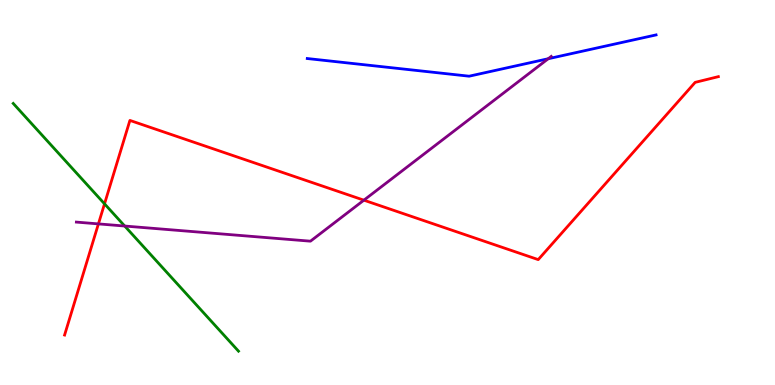[{'lines': ['blue', 'red'], 'intersections': []}, {'lines': ['green', 'red'], 'intersections': [{'x': 1.35, 'y': 4.71}]}, {'lines': ['purple', 'red'], 'intersections': [{'x': 1.27, 'y': 4.18}, {'x': 4.7, 'y': 4.8}]}, {'lines': ['blue', 'green'], 'intersections': []}, {'lines': ['blue', 'purple'], 'intersections': [{'x': 7.07, 'y': 8.47}]}, {'lines': ['green', 'purple'], 'intersections': [{'x': 1.61, 'y': 4.13}]}]